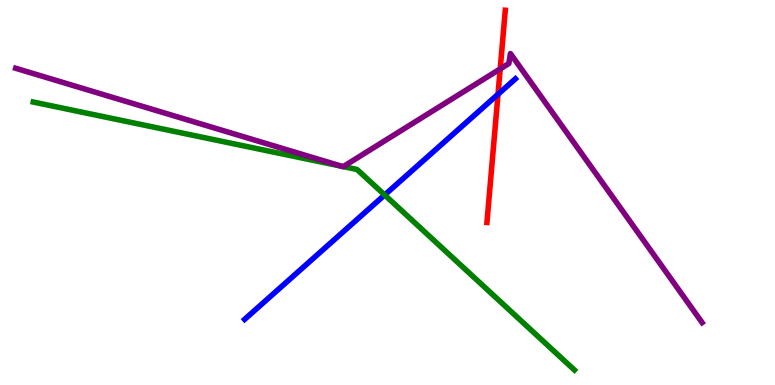[{'lines': ['blue', 'red'], 'intersections': [{'x': 6.43, 'y': 7.55}]}, {'lines': ['green', 'red'], 'intersections': []}, {'lines': ['purple', 'red'], 'intersections': [{'x': 6.45, 'y': 8.21}]}, {'lines': ['blue', 'green'], 'intersections': [{'x': 4.96, 'y': 4.94}]}, {'lines': ['blue', 'purple'], 'intersections': []}, {'lines': ['green', 'purple'], 'intersections': [{'x': 4.41, 'y': 5.68}, {'x': 4.43, 'y': 5.67}]}]